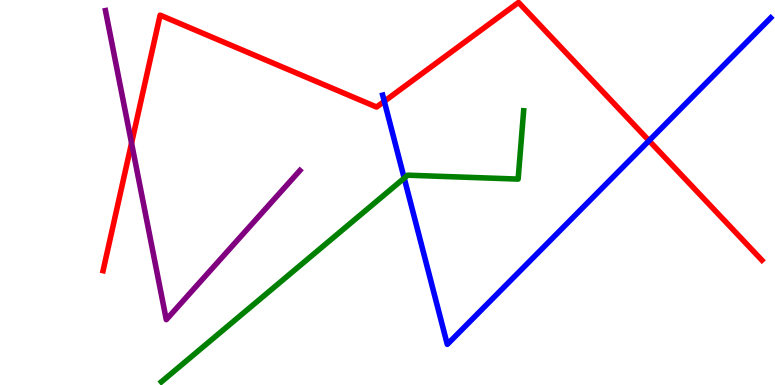[{'lines': ['blue', 'red'], 'intersections': [{'x': 4.96, 'y': 7.37}, {'x': 8.37, 'y': 6.35}]}, {'lines': ['green', 'red'], 'intersections': []}, {'lines': ['purple', 'red'], 'intersections': [{'x': 1.7, 'y': 6.28}]}, {'lines': ['blue', 'green'], 'intersections': [{'x': 5.22, 'y': 5.37}]}, {'lines': ['blue', 'purple'], 'intersections': []}, {'lines': ['green', 'purple'], 'intersections': []}]